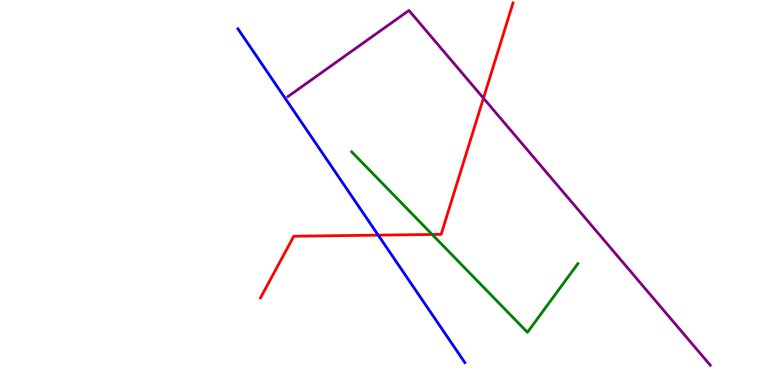[{'lines': ['blue', 'red'], 'intersections': [{'x': 4.88, 'y': 3.89}]}, {'lines': ['green', 'red'], 'intersections': [{'x': 5.58, 'y': 3.91}]}, {'lines': ['purple', 'red'], 'intersections': [{'x': 6.24, 'y': 7.45}]}, {'lines': ['blue', 'green'], 'intersections': []}, {'lines': ['blue', 'purple'], 'intersections': []}, {'lines': ['green', 'purple'], 'intersections': []}]